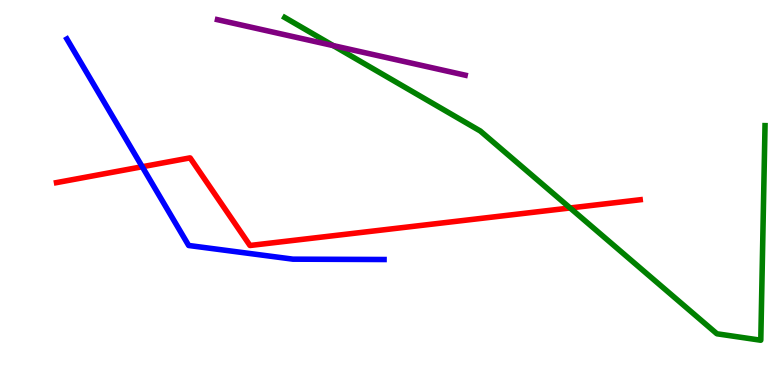[{'lines': ['blue', 'red'], 'intersections': [{'x': 1.84, 'y': 5.67}]}, {'lines': ['green', 'red'], 'intersections': [{'x': 7.36, 'y': 4.6}]}, {'lines': ['purple', 'red'], 'intersections': []}, {'lines': ['blue', 'green'], 'intersections': []}, {'lines': ['blue', 'purple'], 'intersections': []}, {'lines': ['green', 'purple'], 'intersections': [{'x': 4.3, 'y': 8.82}]}]